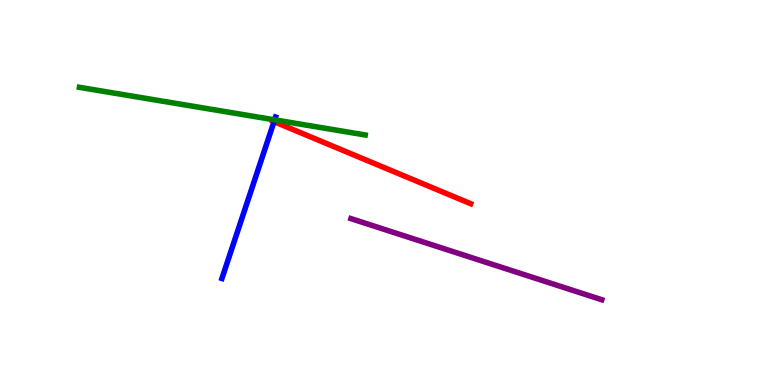[{'lines': ['blue', 'red'], 'intersections': [{'x': 3.54, 'y': 6.84}]}, {'lines': ['green', 'red'], 'intersections': []}, {'lines': ['purple', 'red'], 'intersections': []}, {'lines': ['blue', 'green'], 'intersections': [{'x': 3.54, 'y': 6.89}]}, {'lines': ['blue', 'purple'], 'intersections': []}, {'lines': ['green', 'purple'], 'intersections': []}]